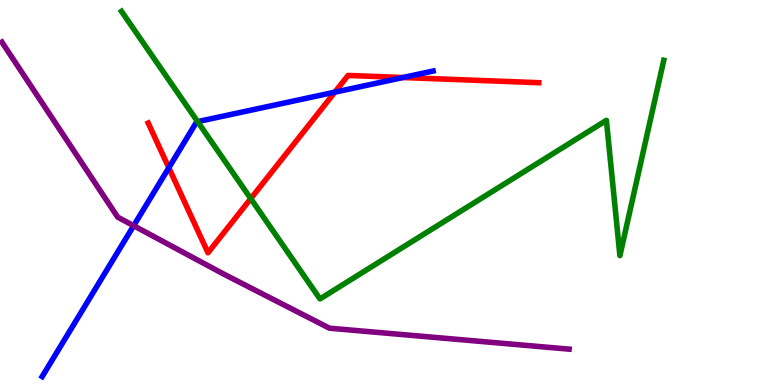[{'lines': ['blue', 'red'], 'intersections': [{'x': 2.18, 'y': 5.64}, {'x': 4.32, 'y': 7.61}, {'x': 5.2, 'y': 7.99}]}, {'lines': ['green', 'red'], 'intersections': [{'x': 3.24, 'y': 4.84}]}, {'lines': ['purple', 'red'], 'intersections': []}, {'lines': ['blue', 'green'], 'intersections': [{'x': 2.55, 'y': 6.84}]}, {'lines': ['blue', 'purple'], 'intersections': [{'x': 1.72, 'y': 4.14}]}, {'lines': ['green', 'purple'], 'intersections': []}]